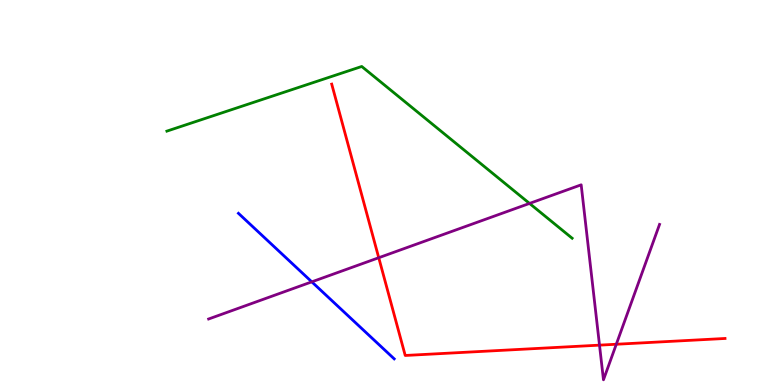[{'lines': ['blue', 'red'], 'intersections': []}, {'lines': ['green', 'red'], 'intersections': []}, {'lines': ['purple', 'red'], 'intersections': [{'x': 4.89, 'y': 3.31}, {'x': 7.74, 'y': 1.04}, {'x': 7.95, 'y': 1.06}]}, {'lines': ['blue', 'green'], 'intersections': []}, {'lines': ['blue', 'purple'], 'intersections': [{'x': 4.02, 'y': 2.68}]}, {'lines': ['green', 'purple'], 'intersections': [{'x': 6.83, 'y': 4.72}]}]